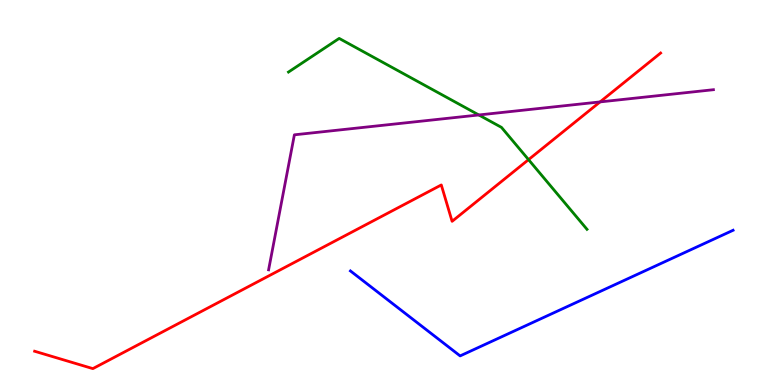[{'lines': ['blue', 'red'], 'intersections': []}, {'lines': ['green', 'red'], 'intersections': [{'x': 6.82, 'y': 5.85}]}, {'lines': ['purple', 'red'], 'intersections': [{'x': 7.74, 'y': 7.35}]}, {'lines': ['blue', 'green'], 'intersections': []}, {'lines': ['blue', 'purple'], 'intersections': []}, {'lines': ['green', 'purple'], 'intersections': [{'x': 6.18, 'y': 7.01}]}]